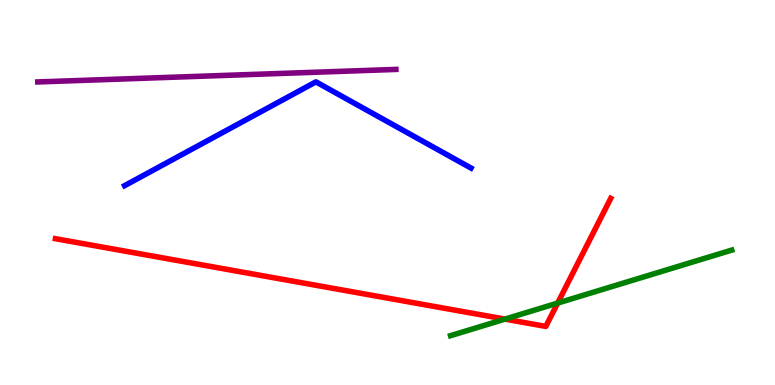[{'lines': ['blue', 'red'], 'intersections': []}, {'lines': ['green', 'red'], 'intersections': [{'x': 6.52, 'y': 1.71}, {'x': 7.2, 'y': 2.13}]}, {'lines': ['purple', 'red'], 'intersections': []}, {'lines': ['blue', 'green'], 'intersections': []}, {'lines': ['blue', 'purple'], 'intersections': []}, {'lines': ['green', 'purple'], 'intersections': []}]